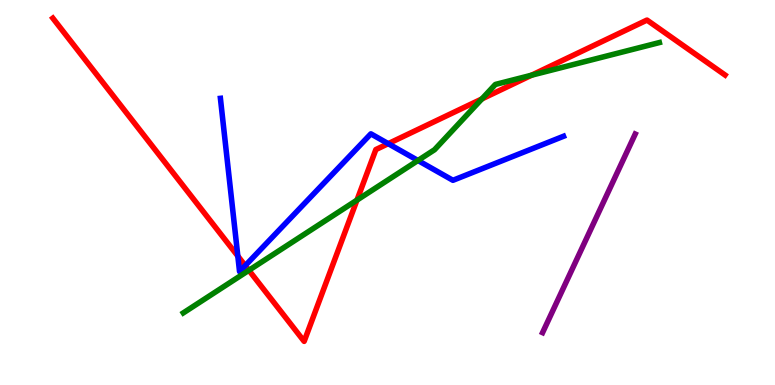[{'lines': ['blue', 'red'], 'intersections': [{'x': 3.07, 'y': 3.35}, {'x': 3.16, 'y': 3.1}, {'x': 5.01, 'y': 6.27}]}, {'lines': ['green', 'red'], 'intersections': [{'x': 3.21, 'y': 2.98}, {'x': 4.61, 'y': 4.8}, {'x': 6.22, 'y': 7.43}, {'x': 6.86, 'y': 8.05}]}, {'lines': ['purple', 'red'], 'intersections': []}, {'lines': ['blue', 'green'], 'intersections': [{'x': 5.39, 'y': 5.83}]}, {'lines': ['blue', 'purple'], 'intersections': []}, {'lines': ['green', 'purple'], 'intersections': []}]